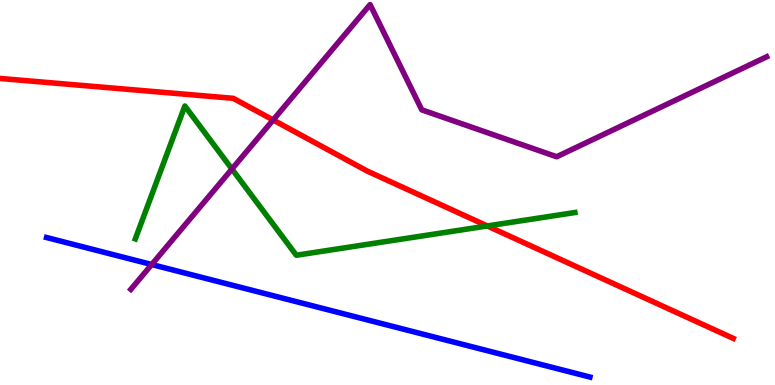[{'lines': ['blue', 'red'], 'intersections': []}, {'lines': ['green', 'red'], 'intersections': [{'x': 6.29, 'y': 4.13}]}, {'lines': ['purple', 'red'], 'intersections': [{'x': 3.52, 'y': 6.88}]}, {'lines': ['blue', 'green'], 'intersections': []}, {'lines': ['blue', 'purple'], 'intersections': [{'x': 1.96, 'y': 3.13}]}, {'lines': ['green', 'purple'], 'intersections': [{'x': 2.99, 'y': 5.61}]}]